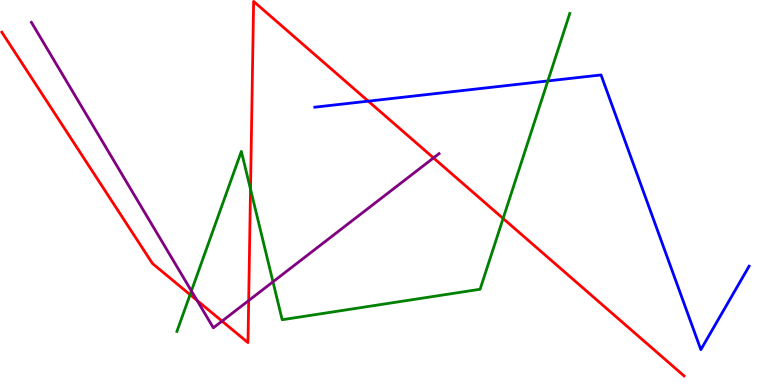[{'lines': ['blue', 'red'], 'intersections': [{'x': 4.75, 'y': 7.37}]}, {'lines': ['green', 'red'], 'intersections': [{'x': 2.45, 'y': 2.35}, {'x': 3.23, 'y': 5.09}, {'x': 6.49, 'y': 4.33}]}, {'lines': ['purple', 'red'], 'intersections': [{'x': 2.54, 'y': 2.2}, {'x': 2.86, 'y': 1.66}, {'x': 3.21, 'y': 2.19}, {'x': 5.59, 'y': 5.9}]}, {'lines': ['blue', 'green'], 'intersections': [{'x': 7.07, 'y': 7.9}]}, {'lines': ['blue', 'purple'], 'intersections': []}, {'lines': ['green', 'purple'], 'intersections': [{'x': 2.47, 'y': 2.44}, {'x': 3.52, 'y': 2.68}]}]